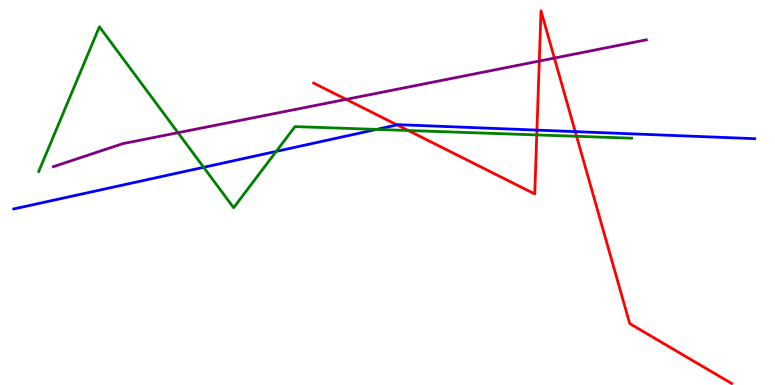[{'lines': ['blue', 'red'], 'intersections': [{'x': 5.12, 'y': 6.76}, {'x': 6.93, 'y': 6.62}, {'x': 7.42, 'y': 6.58}]}, {'lines': ['green', 'red'], 'intersections': [{'x': 5.27, 'y': 6.61}, {'x': 6.93, 'y': 6.5}, {'x': 7.44, 'y': 6.46}]}, {'lines': ['purple', 'red'], 'intersections': [{'x': 4.47, 'y': 7.42}, {'x': 6.96, 'y': 8.41}, {'x': 7.15, 'y': 8.49}]}, {'lines': ['blue', 'green'], 'intersections': [{'x': 2.63, 'y': 5.65}, {'x': 3.56, 'y': 6.07}, {'x': 4.86, 'y': 6.64}]}, {'lines': ['blue', 'purple'], 'intersections': []}, {'lines': ['green', 'purple'], 'intersections': [{'x': 2.3, 'y': 6.55}]}]